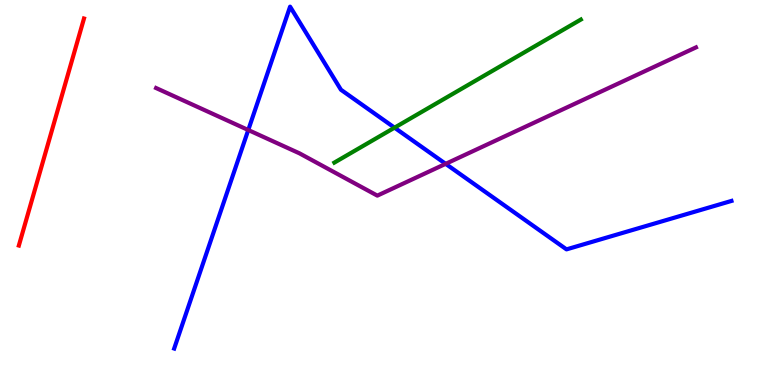[{'lines': ['blue', 'red'], 'intersections': []}, {'lines': ['green', 'red'], 'intersections': []}, {'lines': ['purple', 'red'], 'intersections': []}, {'lines': ['blue', 'green'], 'intersections': [{'x': 5.09, 'y': 6.68}]}, {'lines': ['blue', 'purple'], 'intersections': [{'x': 3.2, 'y': 6.62}, {'x': 5.75, 'y': 5.74}]}, {'lines': ['green', 'purple'], 'intersections': []}]